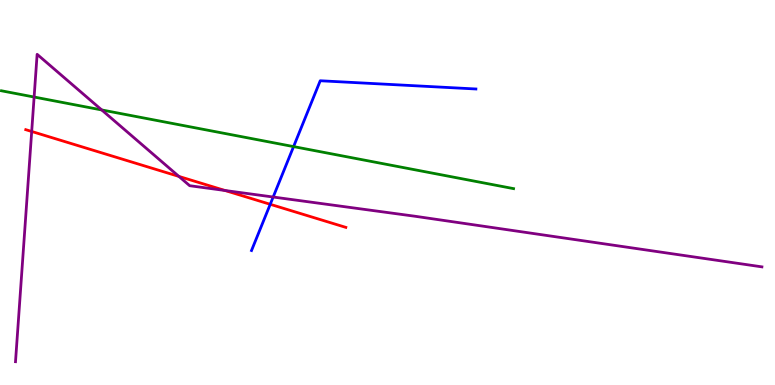[{'lines': ['blue', 'red'], 'intersections': [{'x': 3.49, 'y': 4.69}]}, {'lines': ['green', 'red'], 'intersections': []}, {'lines': ['purple', 'red'], 'intersections': [{'x': 0.409, 'y': 6.58}, {'x': 2.31, 'y': 5.42}, {'x': 2.9, 'y': 5.05}]}, {'lines': ['blue', 'green'], 'intersections': [{'x': 3.79, 'y': 6.19}]}, {'lines': ['blue', 'purple'], 'intersections': [{'x': 3.52, 'y': 4.88}]}, {'lines': ['green', 'purple'], 'intersections': [{'x': 0.44, 'y': 7.48}, {'x': 1.31, 'y': 7.14}]}]